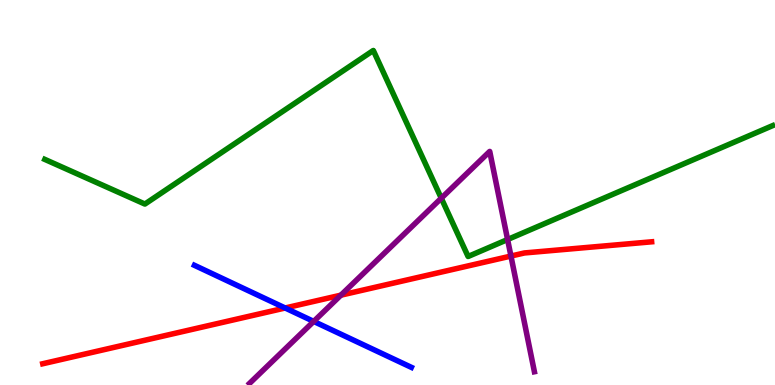[{'lines': ['blue', 'red'], 'intersections': [{'x': 3.68, 'y': 2.0}]}, {'lines': ['green', 'red'], 'intersections': []}, {'lines': ['purple', 'red'], 'intersections': [{'x': 4.4, 'y': 2.33}, {'x': 6.59, 'y': 3.35}]}, {'lines': ['blue', 'green'], 'intersections': []}, {'lines': ['blue', 'purple'], 'intersections': [{'x': 4.05, 'y': 1.65}]}, {'lines': ['green', 'purple'], 'intersections': [{'x': 5.69, 'y': 4.85}, {'x': 6.55, 'y': 3.78}]}]